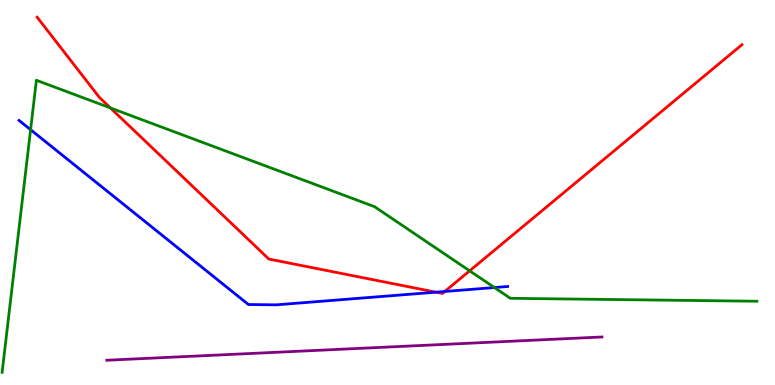[{'lines': ['blue', 'red'], 'intersections': [{'x': 5.62, 'y': 2.41}, {'x': 5.74, 'y': 2.43}]}, {'lines': ['green', 'red'], 'intersections': [{'x': 1.42, 'y': 7.2}, {'x': 6.06, 'y': 2.97}]}, {'lines': ['purple', 'red'], 'intersections': []}, {'lines': ['blue', 'green'], 'intersections': [{'x': 0.395, 'y': 6.63}, {'x': 6.38, 'y': 2.53}]}, {'lines': ['blue', 'purple'], 'intersections': []}, {'lines': ['green', 'purple'], 'intersections': []}]